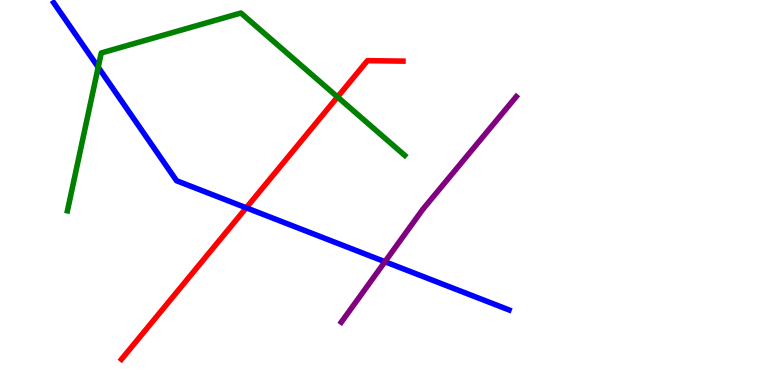[{'lines': ['blue', 'red'], 'intersections': [{'x': 3.18, 'y': 4.6}]}, {'lines': ['green', 'red'], 'intersections': [{'x': 4.36, 'y': 7.48}]}, {'lines': ['purple', 'red'], 'intersections': []}, {'lines': ['blue', 'green'], 'intersections': [{'x': 1.27, 'y': 8.25}]}, {'lines': ['blue', 'purple'], 'intersections': [{'x': 4.97, 'y': 3.2}]}, {'lines': ['green', 'purple'], 'intersections': []}]